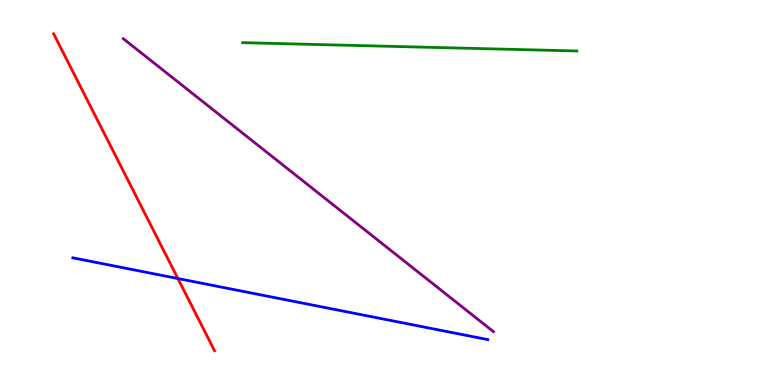[{'lines': ['blue', 'red'], 'intersections': [{'x': 2.3, 'y': 2.77}]}, {'lines': ['green', 'red'], 'intersections': []}, {'lines': ['purple', 'red'], 'intersections': []}, {'lines': ['blue', 'green'], 'intersections': []}, {'lines': ['blue', 'purple'], 'intersections': []}, {'lines': ['green', 'purple'], 'intersections': []}]